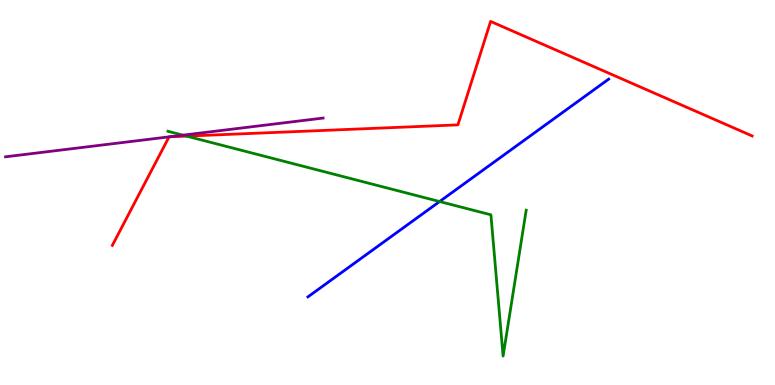[{'lines': ['blue', 'red'], 'intersections': []}, {'lines': ['green', 'red'], 'intersections': [{'x': 2.41, 'y': 6.46}]}, {'lines': ['purple', 'red'], 'intersections': [{'x': 2.18, 'y': 6.45}, {'x': 2.18, 'y': 6.45}]}, {'lines': ['blue', 'green'], 'intersections': [{'x': 5.67, 'y': 4.77}]}, {'lines': ['blue', 'purple'], 'intersections': []}, {'lines': ['green', 'purple'], 'intersections': [{'x': 2.36, 'y': 6.49}]}]